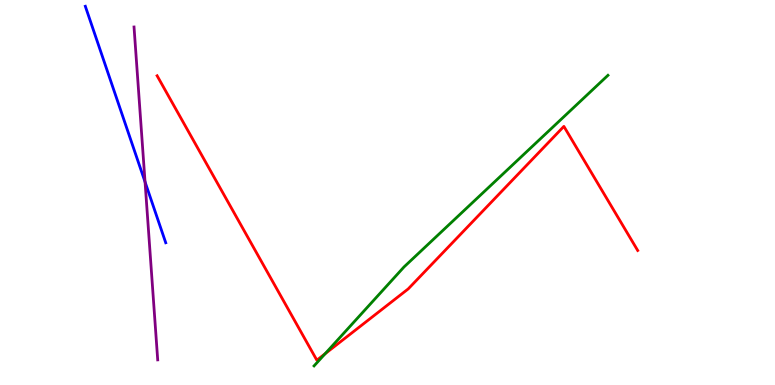[{'lines': ['blue', 'red'], 'intersections': []}, {'lines': ['green', 'red'], 'intersections': [{'x': 4.19, 'y': 0.812}]}, {'lines': ['purple', 'red'], 'intersections': []}, {'lines': ['blue', 'green'], 'intersections': []}, {'lines': ['blue', 'purple'], 'intersections': [{'x': 1.87, 'y': 5.28}]}, {'lines': ['green', 'purple'], 'intersections': []}]